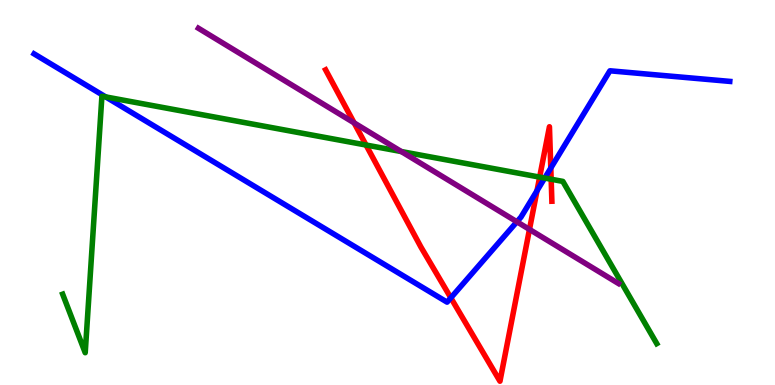[{'lines': ['blue', 'red'], 'intersections': [{'x': 5.82, 'y': 2.26}, {'x': 6.93, 'y': 5.05}, {'x': 7.11, 'y': 5.64}]}, {'lines': ['green', 'red'], 'intersections': [{'x': 4.72, 'y': 6.23}, {'x': 6.96, 'y': 5.4}, {'x': 7.11, 'y': 5.34}]}, {'lines': ['purple', 'red'], 'intersections': [{'x': 4.57, 'y': 6.81}, {'x': 6.83, 'y': 4.04}]}, {'lines': ['blue', 'green'], 'intersections': [{'x': 1.36, 'y': 7.48}, {'x': 7.03, 'y': 5.38}]}, {'lines': ['blue', 'purple'], 'intersections': [{'x': 6.67, 'y': 4.24}]}, {'lines': ['green', 'purple'], 'intersections': [{'x': 5.18, 'y': 6.06}]}]